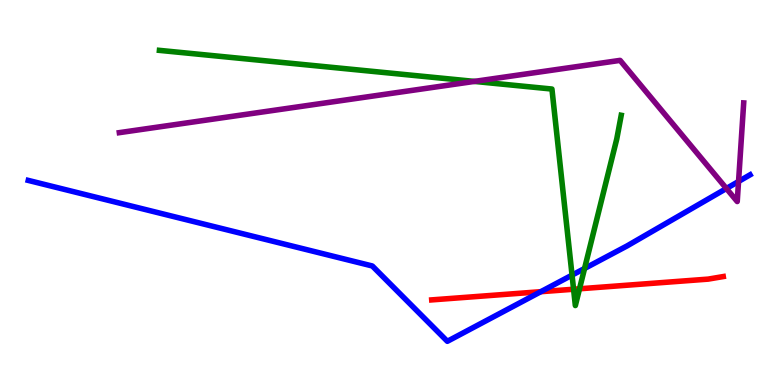[{'lines': ['blue', 'red'], 'intersections': [{'x': 6.98, 'y': 2.42}]}, {'lines': ['green', 'red'], 'intersections': [{'x': 7.4, 'y': 2.49}, {'x': 7.48, 'y': 2.5}]}, {'lines': ['purple', 'red'], 'intersections': []}, {'lines': ['blue', 'green'], 'intersections': [{'x': 7.38, 'y': 2.85}, {'x': 7.54, 'y': 3.03}]}, {'lines': ['blue', 'purple'], 'intersections': [{'x': 9.37, 'y': 5.1}, {'x': 9.53, 'y': 5.29}]}, {'lines': ['green', 'purple'], 'intersections': [{'x': 6.12, 'y': 7.89}]}]